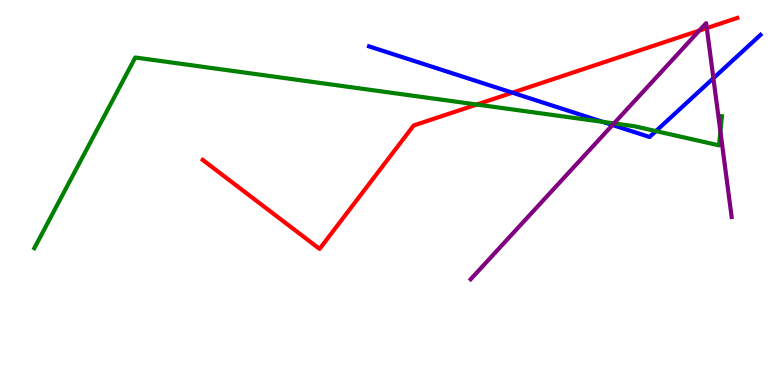[{'lines': ['blue', 'red'], 'intersections': [{'x': 6.61, 'y': 7.59}]}, {'lines': ['green', 'red'], 'intersections': [{'x': 6.15, 'y': 7.29}]}, {'lines': ['purple', 'red'], 'intersections': [{'x': 9.02, 'y': 9.21}, {'x': 9.12, 'y': 9.27}]}, {'lines': ['blue', 'green'], 'intersections': [{'x': 7.78, 'y': 6.83}, {'x': 8.46, 'y': 6.59}]}, {'lines': ['blue', 'purple'], 'intersections': [{'x': 7.9, 'y': 6.75}, {'x': 9.21, 'y': 7.97}]}, {'lines': ['green', 'purple'], 'intersections': [{'x': 7.92, 'y': 6.79}, {'x': 9.3, 'y': 6.58}]}]